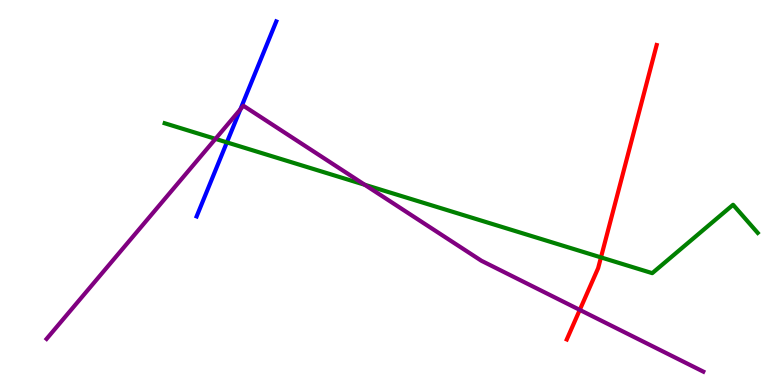[{'lines': ['blue', 'red'], 'intersections': []}, {'lines': ['green', 'red'], 'intersections': [{'x': 7.75, 'y': 3.31}]}, {'lines': ['purple', 'red'], 'intersections': [{'x': 7.48, 'y': 1.95}]}, {'lines': ['blue', 'green'], 'intersections': [{'x': 2.93, 'y': 6.3}]}, {'lines': ['blue', 'purple'], 'intersections': [{'x': 3.1, 'y': 7.16}]}, {'lines': ['green', 'purple'], 'intersections': [{'x': 2.78, 'y': 6.39}, {'x': 4.71, 'y': 5.2}]}]